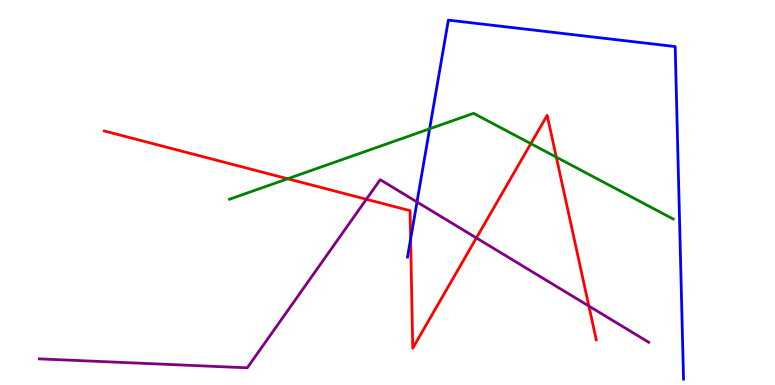[{'lines': ['blue', 'red'], 'intersections': [{'x': 5.3, 'y': 3.79}]}, {'lines': ['green', 'red'], 'intersections': [{'x': 3.71, 'y': 5.36}, {'x': 6.85, 'y': 6.27}, {'x': 7.18, 'y': 5.92}]}, {'lines': ['purple', 'red'], 'intersections': [{'x': 4.73, 'y': 4.82}, {'x': 6.15, 'y': 3.82}, {'x': 7.6, 'y': 2.05}]}, {'lines': ['blue', 'green'], 'intersections': [{'x': 5.54, 'y': 6.65}]}, {'lines': ['blue', 'purple'], 'intersections': [{'x': 5.38, 'y': 4.75}]}, {'lines': ['green', 'purple'], 'intersections': []}]